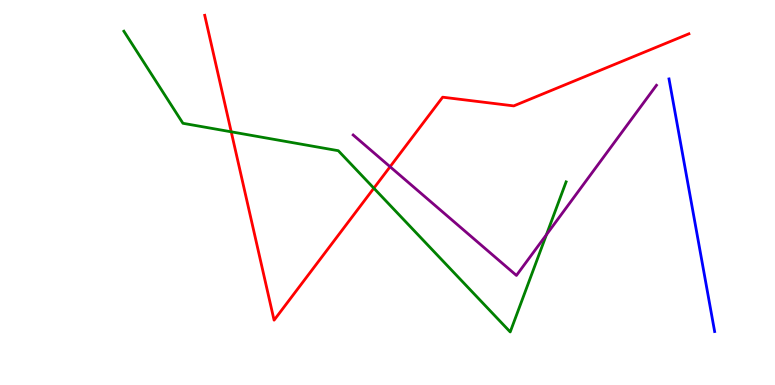[{'lines': ['blue', 'red'], 'intersections': []}, {'lines': ['green', 'red'], 'intersections': [{'x': 2.98, 'y': 6.58}, {'x': 4.82, 'y': 5.11}]}, {'lines': ['purple', 'red'], 'intersections': [{'x': 5.03, 'y': 5.67}]}, {'lines': ['blue', 'green'], 'intersections': []}, {'lines': ['blue', 'purple'], 'intersections': []}, {'lines': ['green', 'purple'], 'intersections': [{'x': 7.05, 'y': 3.9}]}]